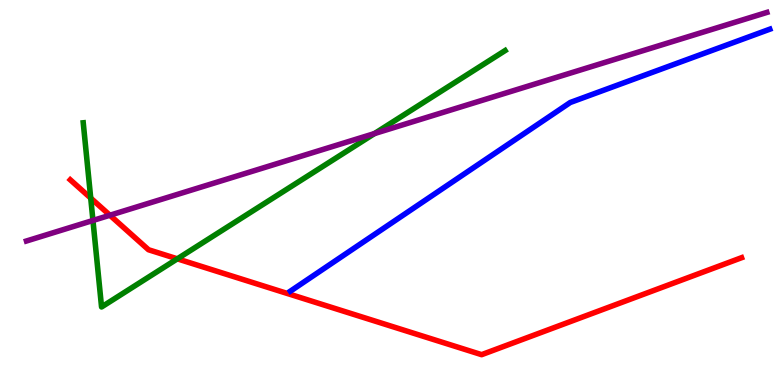[{'lines': ['blue', 'red'], 'intersections': []}, {'lines': ['green', 'red'], 'intersections': [{'x': 1.17, 'y': 4.85}, {'x': 2.29, 'y': 3.28}]}, {'lines': ['purple', 'red'], 'intersections': [{'x': 1.42, 'y': 4.41}]}, {'lines': ['blue', 'green'], 'intersections': []}, {'lines': ['blue', 'purple'], 'intersections': []}, {'lines': ['green', 'purple'], 'intersections': [{'x': 1.2, 'y': 4.27}, {'x': 4.83, 'y': 6.53}]}]